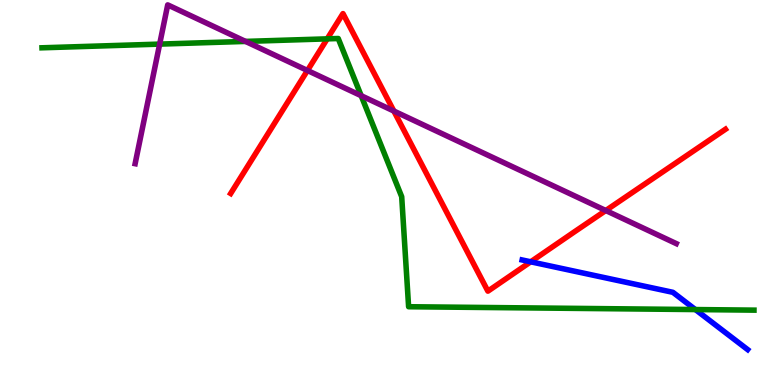[{'lines': ['blue', 'red'], 'intersections': [{'x': 6.85, 'y': 3.2}]}, {'lines': ['green', 'red'], 'intersections': [{'x': 4.22, 'y': 8.99}]}, {'lines': ['purple', 'red'], 'intersections': [{'x': 3.97, 'y': 8.17}, {'x': 5.08, 'y': 7.12}, {'x': 7.82, 'y': 4.53}]}, {'lines': ['blue', 'green'], 'intersections': [{'x': 8.97, 'y': 1.96}]}, {'lines': ['blue', 'purple'], 'intersections': []}, {'lines': ['green', 'purple'], 'intersections': [{'x': 2.06, 'y': 8.85}, {'x': 3.17, 'y': 8.92}, {'x': 4.66, 'y': 7.51}]}]